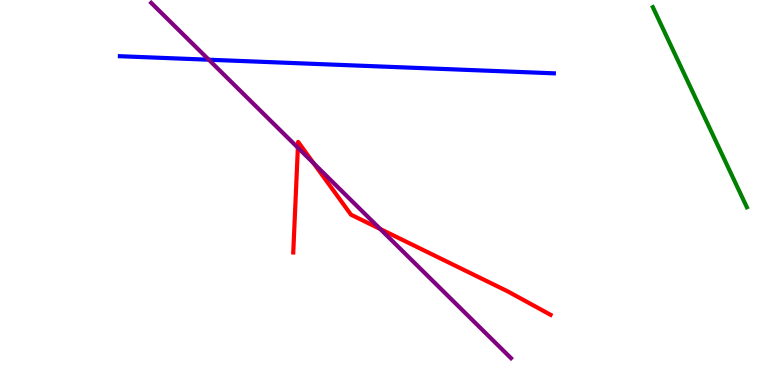[{'lines': ['blue', 'red'], 'intersections': []}, {'lines': ['green', 'red'], 'intersections': []}, {'lines': ['purple', 'red'], 'intersections': [{'x': 3.84, 'y': 6.16}, {'x': 4.05, 'y': 5.76}, {'x': 4.91, 'y': 4.05}]}, {'lines': ['blue', 'green'], 'intersections': []}, {'lines': ['blue', 'purple'], 'intersections': [{'x': 2.69, 'y': 8.45}]}, {'lines': ['green', 'purple'], 'intersections': []}]